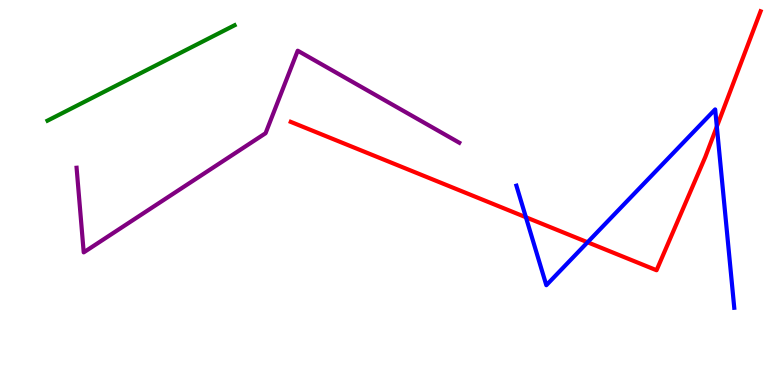[{'lines': ['blue', 'red'], 'intersections': [{'x': 6.79, 'y': 4.36}, {'x': 7.58, 'y': 3.71}, {'x': 9.25, 'y': 6.71}]}, {'lines': ['green', 'red'], 'intersections': []}, {'lines': ['purple', 'red'], 'intersections': []}, {'lines': ['blue', 'green'], 'intersections': []}, {'lines': ['blue', 'purple'], 'intersections': []}, {'lines': ['green', 'purple'], 'intersections': []}]